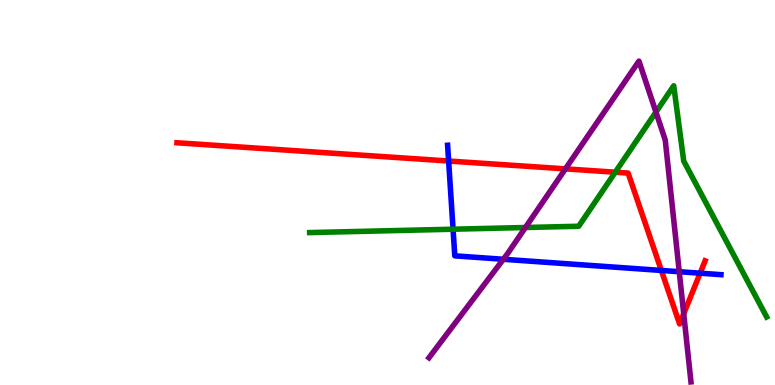[{'lines': ['blue', 'red'], 'intersections': [{'x': 5.79, 'y': 5.82}, {'x': 8.53, 'y': 2.98}, {'x': 9.03, 'y': 2.9}]}, {'lines': ['green', 'red'], 'intersections': [{'x': 7.94, 'y': 5.53}]}, {'lines': ['purple', 'red'], 'intersections': [{'x': 7.3, 'y': 5.61}, {'x': 8.82, 'y': 1.85}]}, {'lines': ['blue', 'green'], 'intersections': [{'x': 5.85, 'y': 4.05}]}, {'lines': ['blue', 'purple'], 'intersections': [{'x': 6.49, 'y': 3.27}, {'x': 8.76, 'y': 2.94}]}, {'lines': ['green', 'purple'], 'intersections': [{'x': 6.78, 'y': 4.09}, {'x': 8.46, 'y': 7.09}]}]